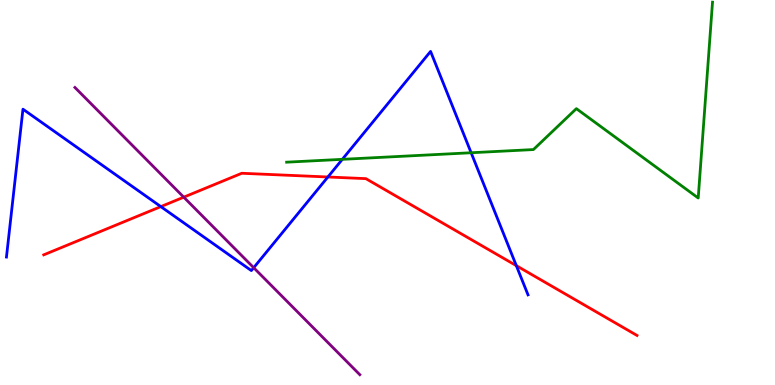[{'lines': ['blue', 'red'], 'intersections': [{'x': 2.08, 'y': 4.63}, {'x': 4.23, 'y': 5.4}, {'x': 6.66, 'y': 3.1}]}, {'lines': ['green', 'red'], 'intersections': []}, {'lines': ['purple', 'red'], 'intersections': [{'x': 2.37, 'y': 4.88}]}, {'lines': ['blue', 'green'], 'intersections': [{'x': 4.42, 'y': 5.86}, {'x': 6.08, 'y': 6.03}]}, {'lines': ['blue', 'purple'], 'intersections': [{'x': 3.27, 'y': 3.05}]}, {'lines': ['green', 'purple'], 'intersections': []}]